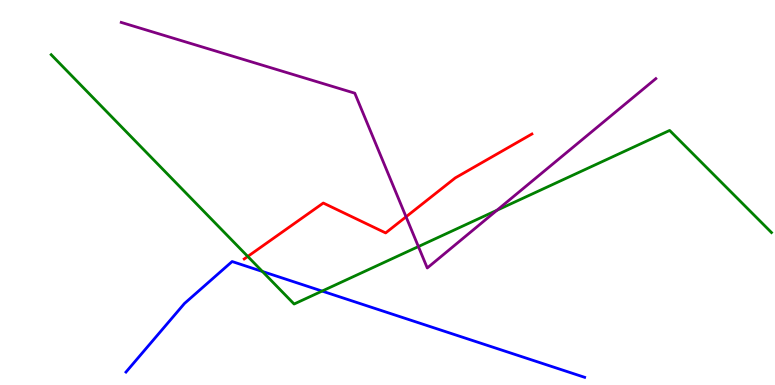[{'lines': ['blue', 'red'], 'intersections': []}, {'lines': ['green', 'red'], 'intersections': [{'x': 3.2, 'y': 3.34}]}, {'lines': ['purple', 'red'], 'intersections': [{'x': 5.24, 'y': 4.37}]}, {'lines': ['blue', 'green'], 'intersections': [{'x': 3.39, 'y': 2.95}, {'x': 4.16, 'y': 2.44}]}, {'lines': ['blue', 'purple'], 'intersections': []}, {'lines': ['green', 'purple'], 'intersections': [{'x': 5.4, 'y': 3.6}, {'x': 6.41, 'y': 4.54}]}]